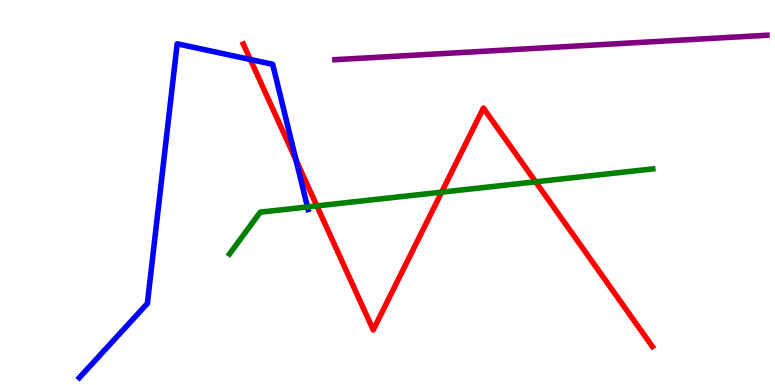[{'lines': ['blue', 'red'], 'intersections': [{'x': 3.23, 'y': 8.45}, {'x': 3.82, 'y': 5.84}]}, {'lines': ['green', 'red'], 'intersections': [{'x': 4.09, 'y': 4.65}, {'x': 5.7, 'y': 5.01}, {'x': 6.91, 'y': 5.28}]}, {'lines': ['purple', 'red'], 'intersections': []}, {'lines': ['blue', 'green'], 'intersections': [{'x': 3.97, 'y': 4.62}]}, {'lines': ['blue', 'purple'], 'intersections': []}, {'lines': ['green', 'purple'], 'intersections': []}]